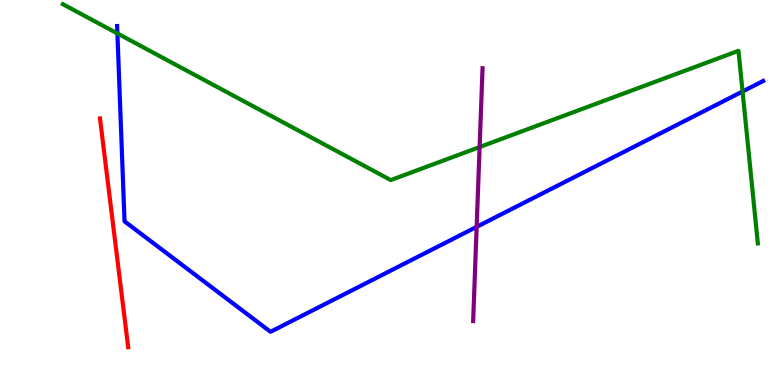[{'lines': ['blue', 'red'], 'intersections': []}, {'lines': ['green', 'red'], 'intersections': []}, {'lines': ['purple', 'red'], 'intersections': []}, {'lines': ['blue', 'green'], 'intersections': [{'x': 1.51, 'y': 9.13}, {'x': 9.58, 'y': 7.62}]}, {'lines': ['blue', 'purple'], 'intersections': [{'x': 6.15, 'y': 4.11}]}, {'lines': ['green', 'purple'], 'intersections': [{'x': 6.19, 'y': 6.18}]}]